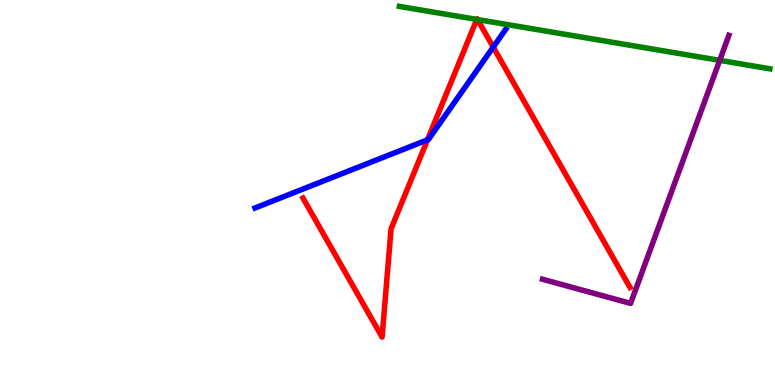[{'lines': ['blue', 'red'], 'intersections': [{'x': 5.52, 'y': 6.37}, {'x': 6.36, 'y': 8.78}]}, {'lines': ['green', 'red'], 'intersections': [{'x': 6.15, 'y': 9.5}, {'x': 6.16, 'y': 9.49}]}, {'lines': ['purple', 'red'], 'intersections': []}, {'lines': ['blue', 'green'], 'intersections': []}, {'lines': ['blue', 'purple'], 'intersections': []}, {'lines': ['green', 'purple'], 'intersections': [{'x': 9.29, 'y': 8.43}]}]